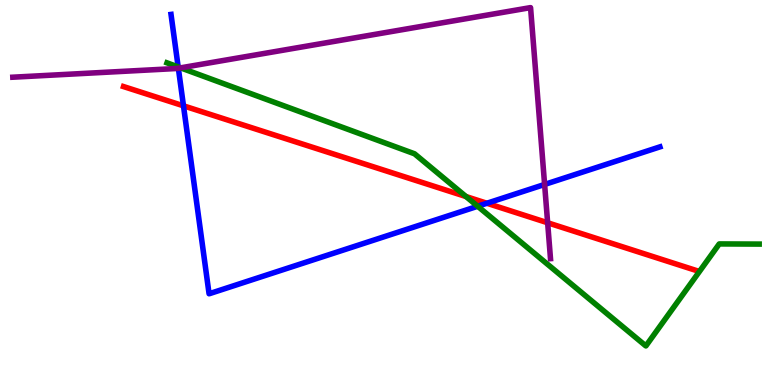[{'lines': ['blue', 'red'], 'intersections': [{'x': 2.37, 'y': 7.25}, {'x': 6.28, 'y': 4.72}]}, {'lines': ['green', 'red'], 'intersections': [{'x': 6.01, 'y': 4.89}]}, {'lines': ['purple', 'red'], 'intersections': [{'x': 7.07, 'y': 4.21}]}, {'lines': ['blue', 'green'], 'intersections': [{'x': 2.3, 'y': 8.26}, {'x': 6.16, 'y': 4.64}]}, {'lines': ['blue', 'purple'], 'intersections': [{'x': 2.3, 'y': 8.23}, {'x': 7.03, 'y': 5.21}]}, {'lines': ['green', 'purple'], 'intersections': [{'x': 2.33, 'y': 8.24}]}]